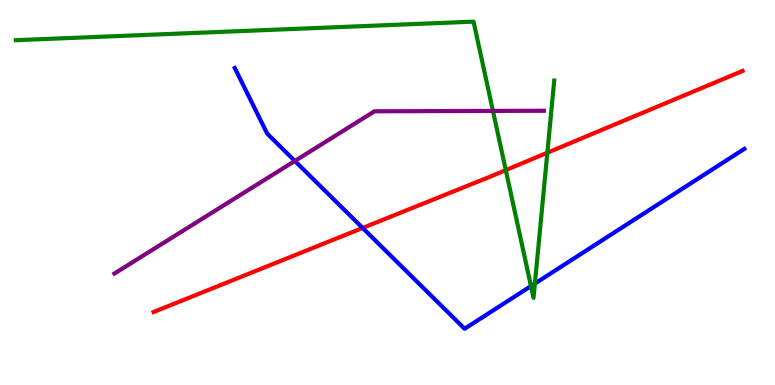[{'lines': ['blue', 'red'], 'intersections': [{'x': 4.68, 'y': 4.08}]}, {'lines': ['green', 'red'], 'intersections': [{'x': 6.53, 'y': 5.58}, {'x': 7.06, 'y': 6.03}]}, {'lines': ['purple', 'red'], 'intersections': []}, {'lines': ['blue', 'green'], 'intersections': [{'x': 6.85, 'y': 2.57}, {'x': 6.9, 'y': 2.63}]}, {'lines': ['blue', 'purple'], 'intersections': [{'x': 3.8, 'y': 5.82}]}, {'lines': ['green', 'purple'], 'intersections': [{'x': 6.36, 'y': 7.12}]}]